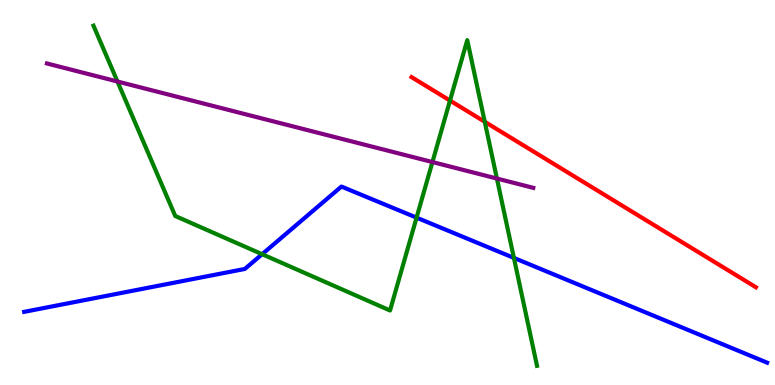[{'lines': ['blue', 'red'], 'intersections': []}, {'lines': ['green', 'red'], 'intersections': [{'x': 5.81, 'y': 7.39}, {'x': 6.25, 'y': 6.84}]}, {'lines': ['purple', 'red'], 'intersections': []}, {'lines': ['blue', 'green'], 'intersections': [{'x': 3.38, 'y': 3.4}, {'x': 5.37, 'y': 4.35}, {'x': 6.63, 'y': 3.3}]}, {'lines': ['blue', 'purple'], 'intersections': []}, {'lines': ['green', 'purple'], 'intersections': [{'x': 1.52, 'y': 7.88}, {'x': 5.58, 'y': 5.79}, {'x': 6.41, 'y': 5.36}]}]